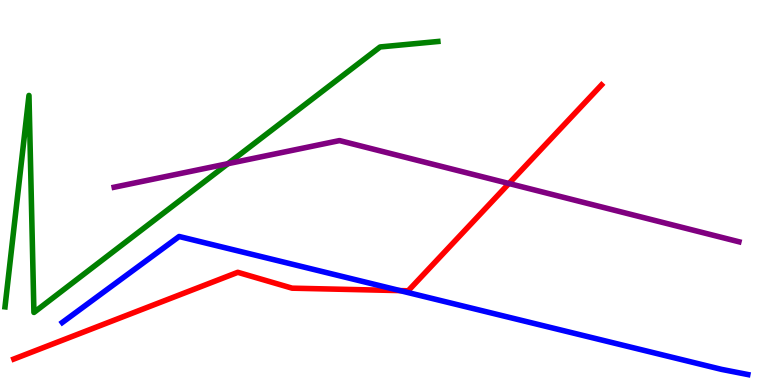[{'lines': ['blue', 'red'], 'intersections': [{'x': 5.16, 'y': 2.45}]}, {'lines': ['green', 'red'], 'intersections': []}, {'lines': ['purple', 'red'], 'intersections': [{'x': 6.57, 'y': 5.23}]}, {'lines': ['blue', 'green'], 'intersections': []}, {'lines': ['blue', 'purple'], 'intersections': []}, {'lines': ['green', 'purple'], 'intersections': [{'x': 2.94, 'y': 5.75}]}]